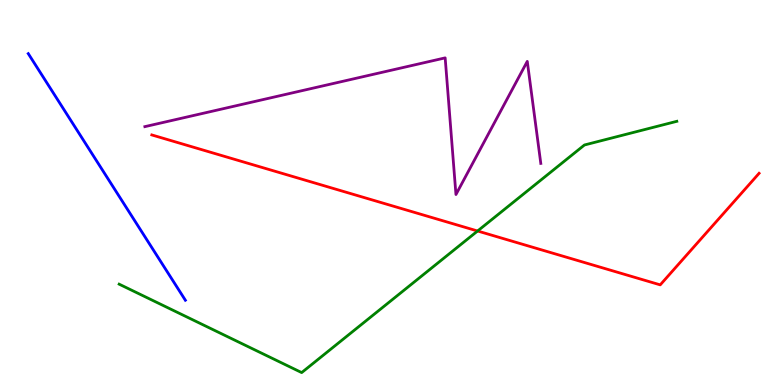[{'lines': ['blue', 'red'], 'intersections': []}, {'lines': ['green', 'red'], 'intersections': [{'x': 6.16, 'y': 4.0}]}, {'lines': ['purple', 'red'], 'intersections': []}, {'lines': ['blue', 'green'], 'intersections': []}, {'lines': ['blue', 'purple'], 'intersections': []}, {'lines': ['green', 'purple'], 'intersections': []}]